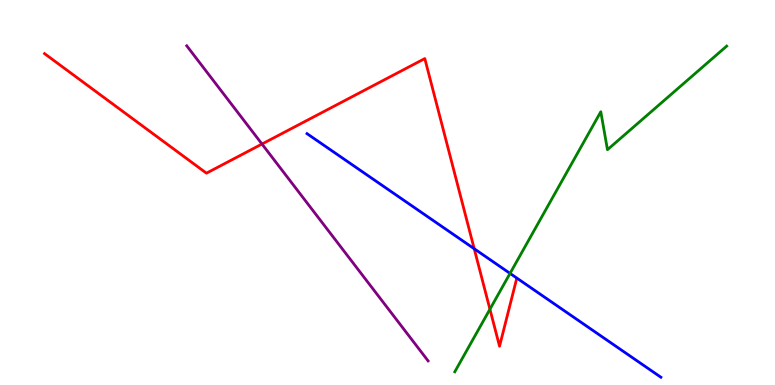[{'lines': ['blue', 'red'], 'intersections': [{'x': 6.12, 'y': 3.54}]}, {'lines': ['green', 'red'], 'intersections': [{'x': 6.32, 'y': 1.97}]}, {'lines': ['purple', 'red'], 'intersections': [{'x': 3.38, 'y': 6.26}]}, {'lines': ['blue', 'green'], 'intersections': [{'x': 6.58, 'y': 2.9}]}, {'lines': ['blue', 'purple'], 'intersections': []}, {'lines': ['green', 'purple'], 'intersections': []}]